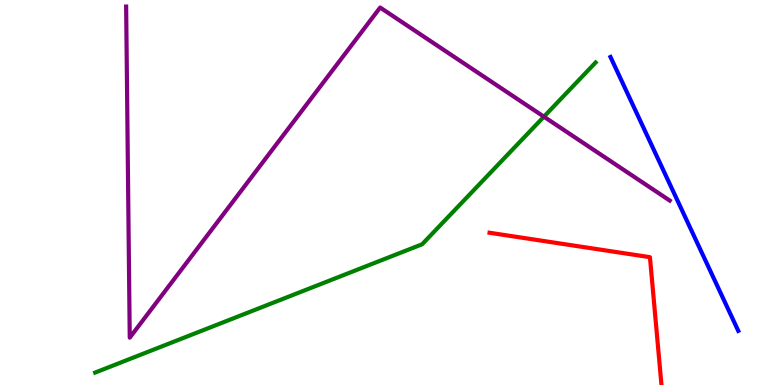[{'lines': ['blue', 'red'], 'intersections': []}, {'lines': ['green', 'red'], 'intersections': []}, {'lines': ['purple', 'red'], 'intersections': []}, {'lines': ['blue', 'green'], 'intersections': []}, {'lines': ['blue', 'purple'], 'intersections': []}, {'lines': ['green', 'purple'], 'intersections': [{'x': 7.02, 'y': 6.97}]}]